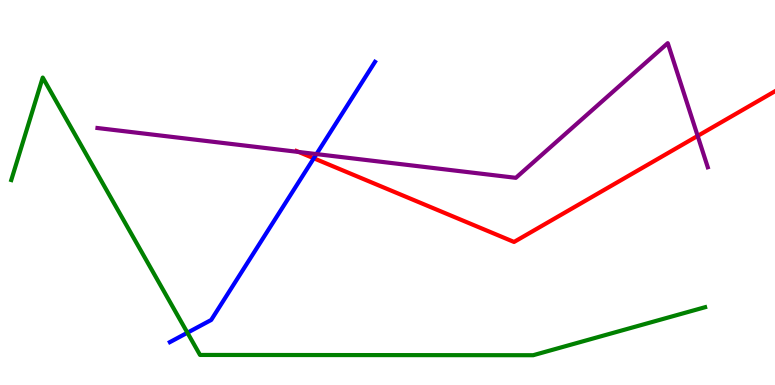[{'lines': ['blue', 'red'], 'intersections': [{'x': 4.05, 'y': 5.89}]}, {'lines': ['green', 'red'], 'intersections': []}, {'lines': ['purple', 'red'], 'intersections': [{'x': 3.85, 'y': 6.05}, {'x': 9.0, 'y': 6.47}]}, {'lines': ['blue', 'green'], 'intersections': [{'x': 2.42, 'y': 1.36}]}, {'lines': ['blue', 'purple'], 'intersections': [{'x': 4.08, 'y': 6.0}]}, {'lines': ['green', 'purple'], 'intersections': []}]